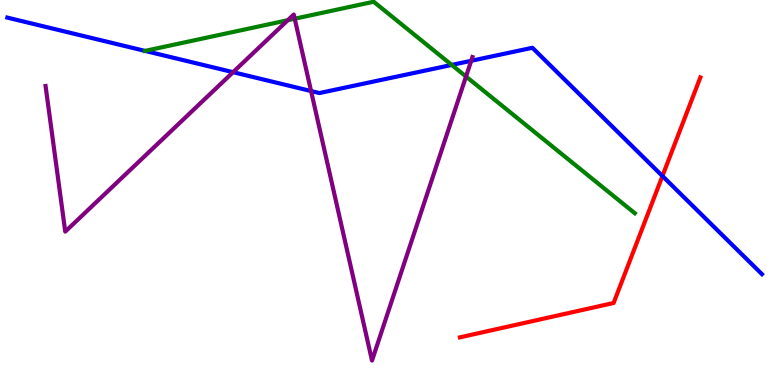[{'lines': ['blue', 'red'], 'intersections': [{'x': 8.55, 'y': 5.43}]}, {'lines': ['green', 'red'], 'intersections': []}, {'lines': ['purple', 'red'], 'intersections': []}, {'lines': ['blue', 'green'], 'intersections': [{'x': 1.87, 'y': 8.68}, {'x': 5.83, 'y': 8.31}]}, {'lines': ['blue', 'purple'], 'intersections': [{'x': 3.01, 'y': 8.12}, {'x': 4.01, 'y': 7.64}, {'x': 6.08, 'y': 8.42}]}, {'lines': ['green', 'purple'], 'intersections': [{'x': 3.71, 'y': 9.47}, {'x': 3.8, 'y': 9.51}, {'x': 6.01, 'y': 8.01}]}]